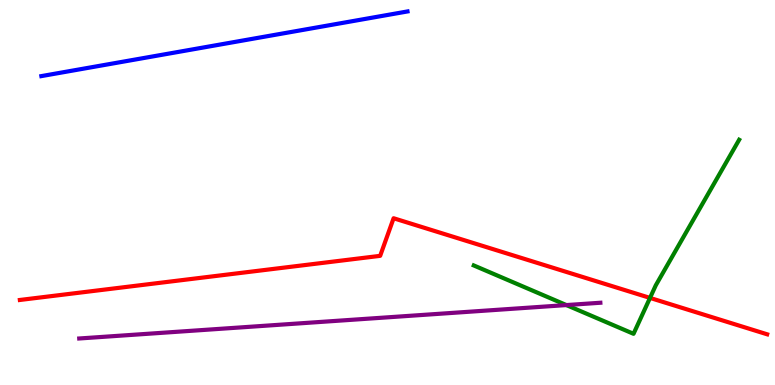[{'lines': ['blue', 'red'], 'intersections': []}, {'lines': ['green', 'red'], 'intersections': [{'x': 8.39, 'y': 2.26}]}, {'lines': ['purple', 'red'], 'intersections': []}, {'lines': ['blue', 'green'], 'intersections': []}, {'lines': ['blue', 'purple'], 'intersections': []}, {'lines': ['green', 'purple'], 'intersections': [{'x': 7.31, 'y': 2.08}]}]